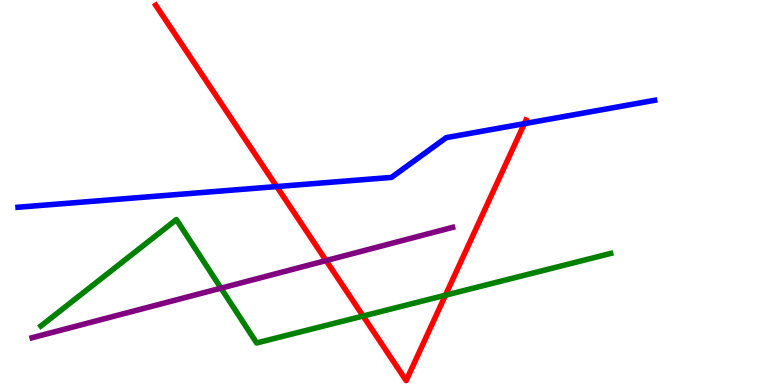[{'lines': ['blue', 'red'], 'intersections': [{'x': 3.57, 'y': 5.15}, {'x': 6.77, 'y': 6.79}]}, {'lines': ['green', 'red'], 'intersections': [{'x': 4.69, 'y': 1.79}, {'x': 5.75, 'y': 2.33}]}, {'lines': ['purple', 'red'], 'intersections': [{'x': 4.21, 'y': 3.23}]}, {'lines': ['blue', 'green'], 'intersections': []}, {'lines': ['blue', 'purple'], 'intersections': []}, {'lines': ['green', 'purple'], 'intersections': [{'x': 2.85, 'y': 2.52}]}]